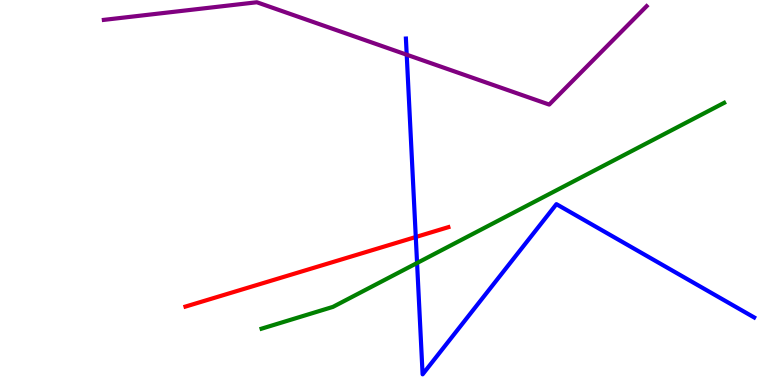[{'lines': ['blue', 'red'], 'intersections': [{'x': 5.36, 'y': 3.84}]}, {'lines': ['green', 'red'], 'intersections': []}, {'lines': ['purple', 'red'], 'intersections': []}, {'lines': ['blue', 'green'], 'intersections': [{'x': 5.38, 'y': 3.17}]}, {'lines': ['blue', 'purple'], 'intersections': [{'x': 5.25, 'y': 8.58}]}, {'lines': ['green', 'purple'], 'intersections': []}]